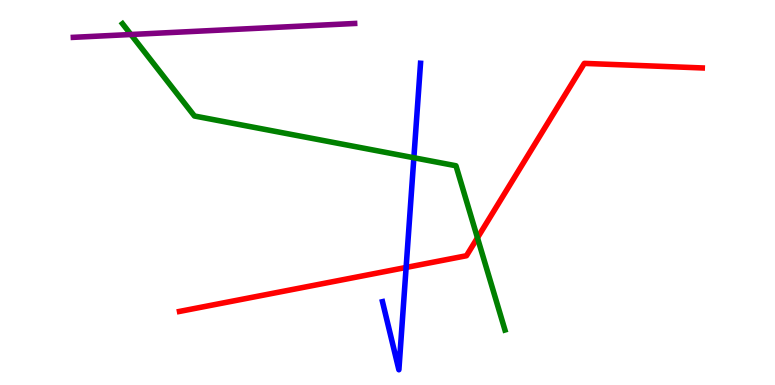[{'lines': ['blue', 'red'], 'intersections': [{'x': 5.24, 'y': 3.05}]}, {'lines': ['green', 'red'], 'intersections': [{'x': 6.16, 'y': 3.82}]}, {'lines': ['purple', 'red'], 'intersections': []}, {'lines': ['blue', 'green'], 'intersections': [{'x': 5.34, 'y': 5.9}]}, {'lines': ['blue', 'purple'], 'intersections': []}, {'lines': ['green', 'purple'], 'intersections': [{'x': 1.69, 'y': 9.1}]}]